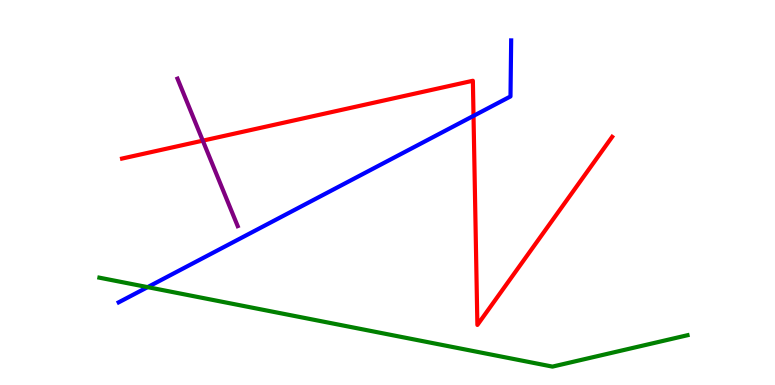[{'lines': ['blue', 'red'], 'intersections': [{'x': 6.11, 'y': 6.99}]}, {'lines': ['green', 'red'], 'intersections': []}, {'lines': ['purple', 'red'], 'intersections': [{'x': 2.62, 'y': 6.35}]}, {'lines': ['blue', 'green'], 'intersections': [{'x': 1.9, 'y': 2.54}]}, {'lines': ['blue', 'purple'], 'intersections': []}, {'lines': ['green', 'purple'], 'intersections': []}]